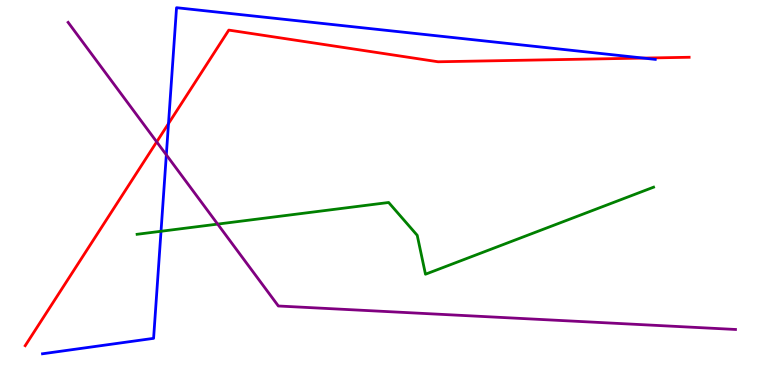[{'lines': ['blue', 'red'], 'intersections': [{'x': 2.17, 'y': 6.79}, {'x': 8.3, 'y': 8.49}]}, {'lines': ['green', 'red'], 'intersections': []}, {'lines': ['purple', 'red'], 'intersections': [{'x': 2.02, 'y': 6.32}]}, {'lines': ['blue', 'green'], 'intersections': [{'x': 2.08, 'y': 3.99}]}, {'lines': ['blue', 'purple'], 'intersections': [{'x': 2.15, 'y': 5.98}]}, {'lines': ['green', 'purple'], 'intersections': [{'x': 2.81, 'y': 4.18}]}]